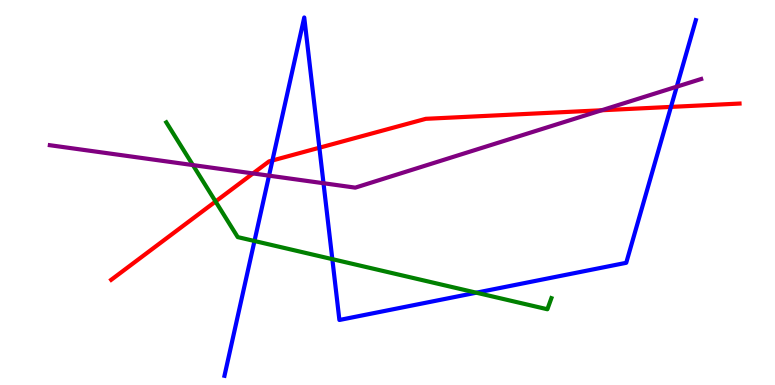[{'lines': ['blue', 'red'], 'intersections': [{'x': 3.51, 'y': 5.83}, {'x': 4.12, 'y': 6.16}, {'x': 8.66, 'y': 7.22}]}, {'lines': ['green', 'red'], 'intersections': [{'x': 2.78, 'y': 4.77}]}, {'lines': ['purple', 'red'], 'intersections': [{'x': 3.26, 'y': 5.5}, {'x': 7.76, 'y': 7.14}]}, {'lines': ['blue', 'green'], 'intersections': [{'x': 3.28, 'y': 3.74}, {'x': 4.29, 'y': 3.27}, {'x': 6.15, 'y': 2.4}]}, {'lines': ['blue', 'purple'], 'intersections': [{'x': 3.47, 'y': 5.44}, {'x': 4.17, 'y': 5.24}, {'x': 8.73, 'y': 7.75}]}, {'lines': ['green', 'purple'], 'intersections': [{'x': 2.49, 'y': 5.71}]}]